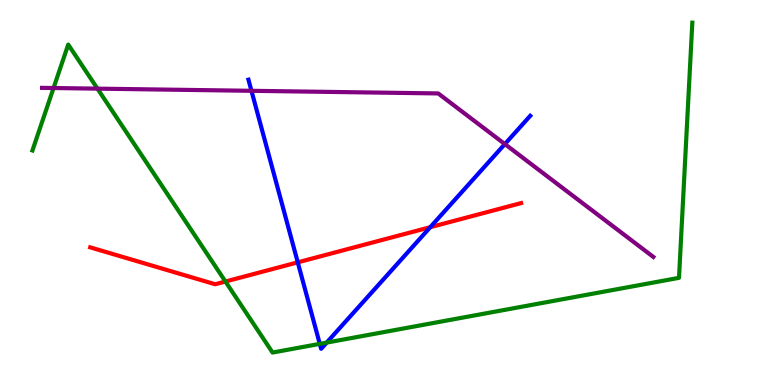[{'lines': ['blue', 'red'], 'intersections': [{'x': 3.84, 'y': 3.19}, {'x': 5.55, 'y': 4.1}]}, {'lines': ['green', 'red'], 'intersections': [{'x': 2.91, 'y': 2.69}]}, {'lines': ['purple', 'red'], 'intersections': []}, {'lines': ['blue', 'green'], 'intersections': [{'x': 4.13, 'y': 1.07}, {'x': 4.22, 'y': 1.1}]}, {'lines': ['blue', 'purple'], 'intersections': [{'x': 3.24, 'y': 7.64}, {'x': 6.51, 'y': 6.26}]}, {'lines': ['green', 'purple'], 'intersections': [{'x': 0.691, 'y': 7.71}, {'x': 1.26, 'y': 7.7}]}]